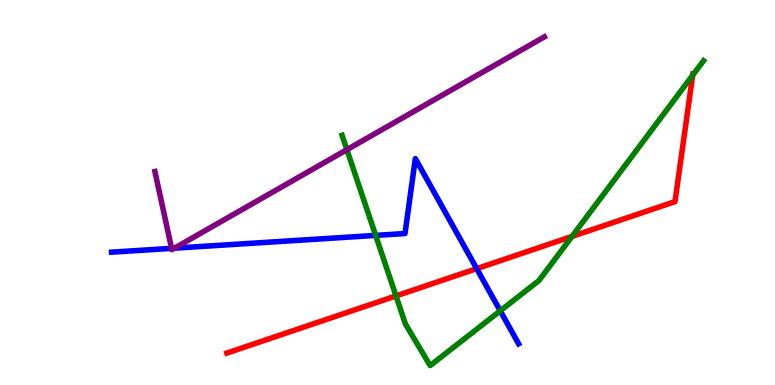[{'lines': ['blue', 'red'], 'intersections': [{'x': 6.15, 'y': 3.02}]}, {'lines': ['green', 'red'], 'intersections': [{'x': 5.11, 'y': 2.31}, {'x': 7.38, 'y': 3.86}, {'x': 8.94, 'y': 8.04}]}, {'lines': ['purple', 'red'], 'intersections': []}, {'lines': ['blue', 'green'], 'intersections': [{'x': 4.85, 'y': 3.89}, {'x': 6.45, 'y': 1.93}]}, {'lines': ['blue', 'purple'], 'intersections': [{'x': 2.21, 'y': 3.55}, {'x': 2.25, 'y': 3.55}]}, {'lines': ['green', 'purple'], 'intersections': [{'x': 4.48, 'y': 6.11}]}]